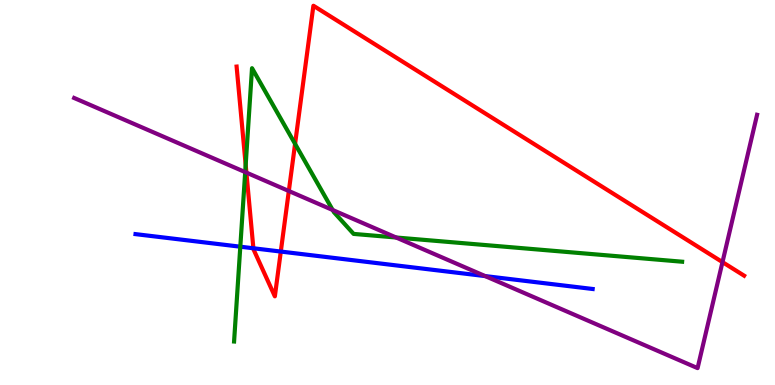[{'lines': ['blue', 'red'], 'intersections': [{'x': 3.27, 'y': 3.55}, {'x': 3.62, 'y': 3.47}]}, {'lines': ['green', 'red'], 'intersections': [{'x': 3.17, 'y': 5.72}, {'x': 3.81, 'y': 6.26}]}, {'lines': ['purple', 'red'], 'intersections': [{'x': 3.18, 'y': 5.52}, {'x': 3.73, 'y': 5.04}, {'x': 9.32, 'y': 3.19}]}, {'lines': ['blue', 'green'], 'intersections': [{'x': 3.1, 'y': 3.59}]}, {'lines': ['blue', 'purple'], 'intersections': [{'x': 6.26, 'y': 2.83}]}, {'lines': ['green', 'purple'], 'intersections': [{'x': 3.16, 'y': 5.53}, {'x': 4.29, 'y': 4.55}, {'x': 5.11, 'y': 3.83}]}]